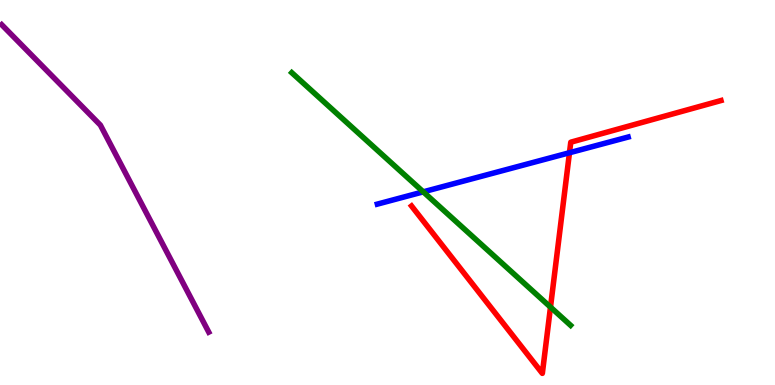[{'lines': ['blue', 'red'], 'intersections': [{'x': 7.35, 'y': 6.03}]}, {'lines': ['green', 'red'], 'intersections': [{'x': 7.1, 'y': 2.02}]}, {'lines': ['purple', 'red'], 'intersections': []}, {'lines': ['blue', 'green'], 'intersections': [{'x': 5.46, 'y': 5.02}]}, {'lines': ['blue', 'purple'], 'intersections': []}, {'lines': ['green', 'purple'], 'intersections': []}]